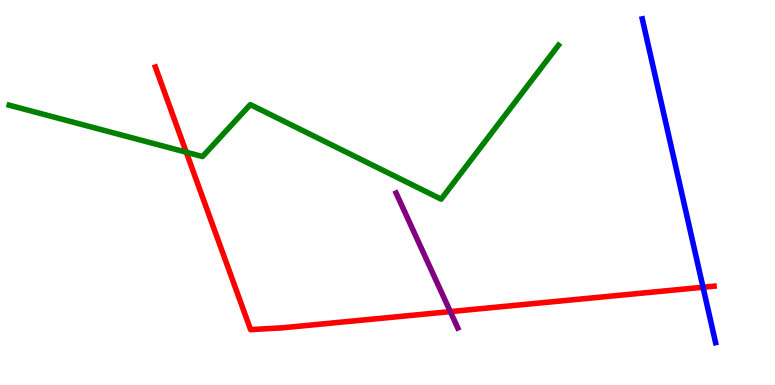[{'lines': ['blue', 'red'], 'intersections': [{'x': 9.07, 'y': 2.54}]}, {'lines': ['green', 'red'], 'intersections': [{'x': 2.4, 'y': 6.05}]}, {'lines': ['purple', 'red'], 'intersections': [{'x': 5.81, 'y': 1.91}]}, {'lines': ['blue', 'green'], 'intersections': []}, {'lines': ['blue', 'purple'], 'intersections': []}, {'lines': ['green', 'purple'], 'intersections': []}]